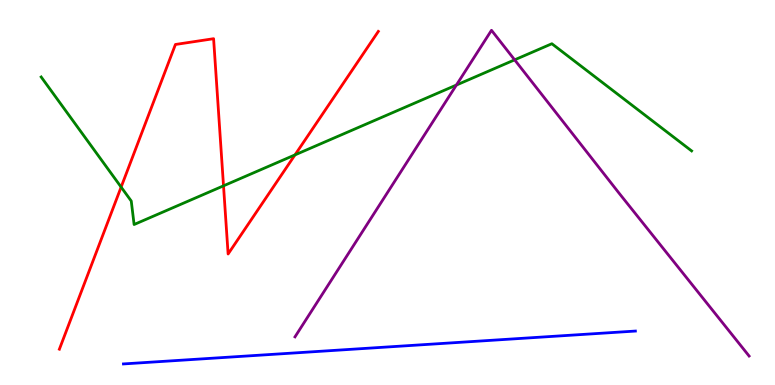[{'lines': ['blue', 'red'], 'intersections': []}, {'lines': ['green', 'red'], 'intersections': [{'x': 1.56, 'y': 5.14}, {'x': 2.88, 'y': 5.17}, {'x': 3.81, 'y': 5.98}]}, {'lines': ['purple', 'red'], 'intersections': []}, {'lines': ['blue', 'green'], 'intersections': []}, {'lines': ['blue', 'purple'], 'intersections': []}, {'lines': ['green', 'purple'], 'intersections': [{'x': 5.89, 'y': 7.79}, {'x': 6.64, 'y': 8.45}]}]